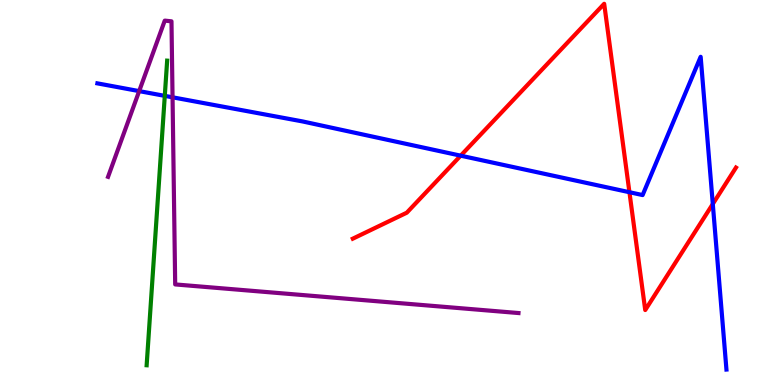[{'lines': ['blue', 'red'], 'intersections': [{'x': 5.94, 'y': 5.96}, {'x': 8.12, 'y': 5.01}, {'x': 9.2, 'y': 4.7}]}, {'lines': ['green', 'red'], 'intersections': []}, {'lines': ['purple', 'red'], 'intersections': []}, {'lines': ['blue', 'green'], 'intersections': [{'x': 2.13, 'y': 7.51}]}, {'lines': ['blue', 'purple'], 'intersections': [{'x': 1.8, 'y': 7.63}, {'x': 2.23, 'y': 7.47}]}, {'lines': ['green', 'purple'], 'intersections': []}]